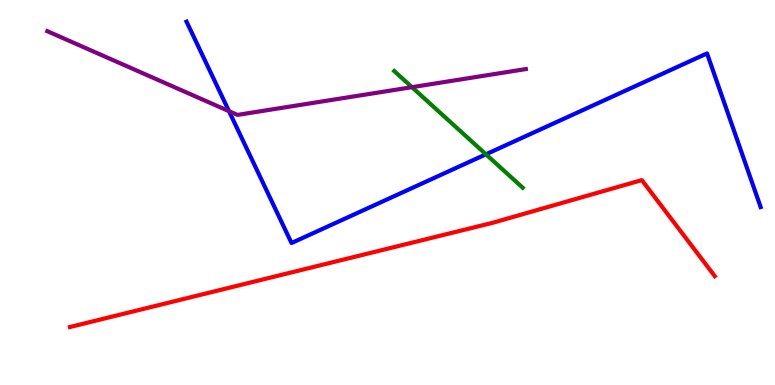[{'lines': ['blue', 'red'], 'intersections': []}, {'lines': ['green', 'red'], 'intersections': []}, {'lines': ['purple', 'red'], 'intersections': []}, {'lines': ['blue', 'green'], 'intersections': [{'x': 6.27, 'y': 5.99}]}, {'lines': ['blue', 'purple'], 'intersections': [{'x': 2.95, 'y': 7.11}]}, {'lines': ['green', 'purple'], 'intersections': [{'x': 5.32, 'y': 7.74}]}]